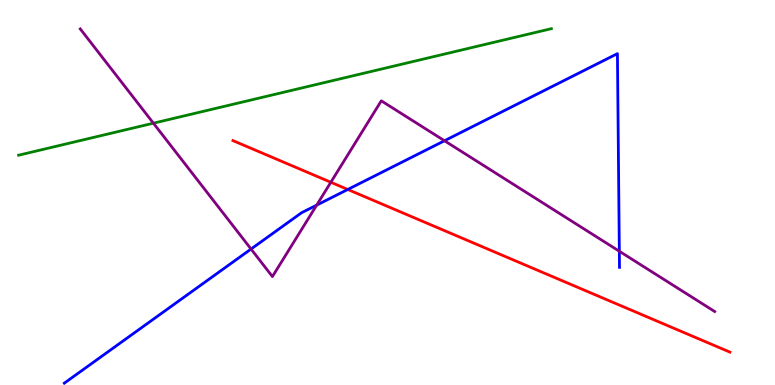[{'lines': ['blue', 'red'], 'intersections': [{'x': 4.49, 'y': 5.08}]}, {'lines': ['green', 'red'], 'intersections': []}, {'lines': ['purple', 'red'], 'intersections': [{'x': 4.27, 'y': 5.27}]}, {'lines': ['blue', 'green'], 'intersections': []}, {'lines': ['blue', 'purple'], 'intersections': [{'x': 3.24, 'y': 3.53}, {'x': 4.09, 'y': 4.67}, {'x': 5.74, 'y': 6.34}, {'x': 7.99, 'y': 3.47}]}, {'lines': ['green', 'purple'], 'intersections': [{'x': 1.98, 'y': 6.8}]}]